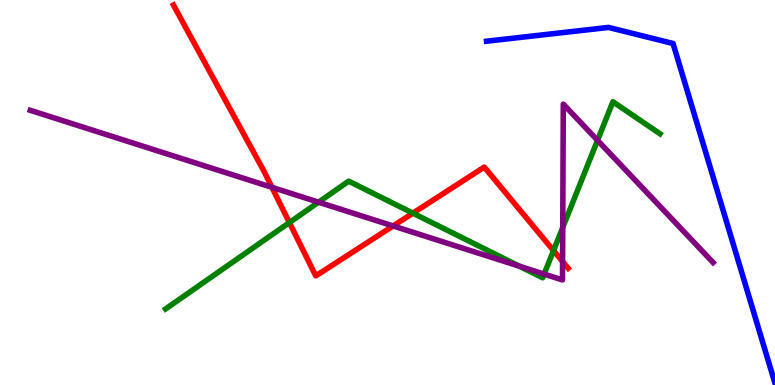[{'lines': ['blue', 'red'], 'intersections': []}, {'lines': ['green', 'red'], 'intersections': [{'x': 3.73, 'y': 4.22}, {'x': 5.33, 'y': 4.46}, {'x': 7.14, 'y': 3.49}]}, {'lines': ['purple', 'red'], 'intersections': [{'x': 3.51, 'y': 5.13}, {'x': 5.07, 'y': 4.13}, {'x': 7.26, 'y': 3.21}]}, {'lines': ['blue', 'green'], 'intersections': []}, {'lines': ['blue', 'purple'], 'intersections': []}, {'lines': ['green', 'purple'], 'intersections': [{'x': 4.11, 'y': 4.75}, {'x': 6.7, 'y': 3.09}, {'x': 7.02, 'y': 2.88}, {'x': 7.26, 'y': 4.09}, {'x': 7.71, 'y': 6.36}]}]